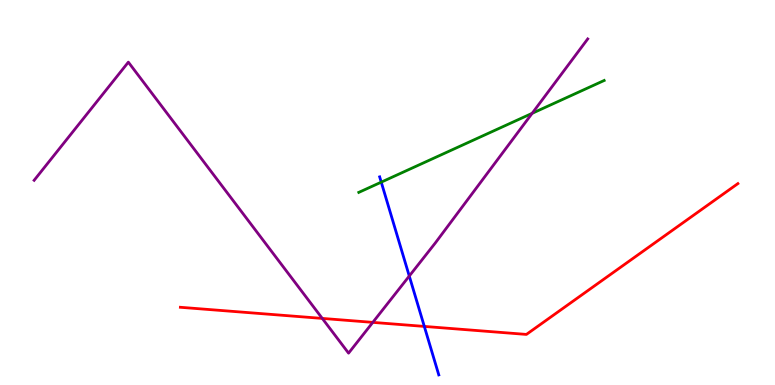[{'lines': ['blue', 'red'], 'intersections': [{'x': 5.48, 'y': 1.52}]}, {'lines': ['green', 'red'], 'intersections': []}, {'lines': ['purple', 'red'], 'intersections': [{'x': 4.16, 'y': 1.73}, {'x': 4.81, 'y': 1.63}]}, {'lines': ['blue', 'green'], 'intersections': [{'x': 4.92, 'y': 5.27}]}, {'lines': ['blue', 'purple'], 'intersections': [{'x': 5.28, 'y': 2.83}]}, {'lines': ['green', 'purple'], 'intersections': [{'x': 6.87, 'y': 7.06}]}]